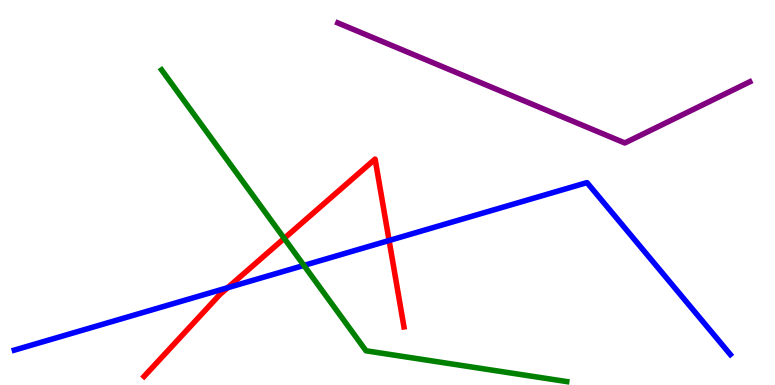[{'lines': ['blue', 'red'], 'intersections': [{'x': 2.94, 'y': 2.53}, {'x': 5.02, 'y': 3.75}]}, {'lines': ['green', 'red'], 'intersections': [{'x': 3.67, 'y': 3.81}]}, {'lines': ['purple', 'red'], 'intersections': []}, {'lines': ['blue', 'green'], 'intersections': [{'x': 3.92, 'y': 3.11}]}, {'lines': ['blue', 'purple'], 'intersections': []}, {'lines': ['green', 'purple'], 'intersections': []}]